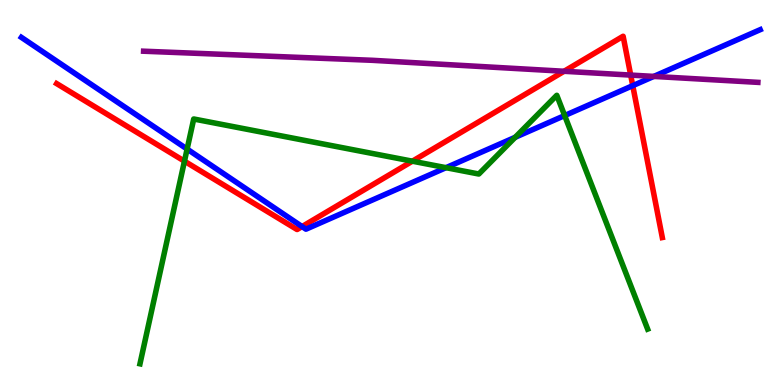[{'lines': ['blue', 'red'], 'intersections': [{'x': 3.9, 'y': 4.12}, {'x': 8.16, 'y': 7.78}]}, {'lines': ['green', 'red'], 'intersections': [{'x': 2.38, 'y': 5.81}, {'x': 5.32, 'y': 5.81}]}, {'lines': ['purple', 'red'], 'intersections': [{'x': 7.28, 'y': 8.15}, {'x': 8.14, 'y': 8.05}]}, {'lines': ['blue', 'green'], 'intersections': [{'x': 2.41, 'y': 6.13}, {'x': 5.75, 'y': 5.64}, {'x': 6.65, 'y': 6.43}, {'x': 7.29, 'y': 7.0}]}, {'lines': ['blue', 'purple'], 'intersections': [{'x': 8.44, 'y': 8.02}]}, {'lines': ['green', 'purple'], 'intersections': []}]